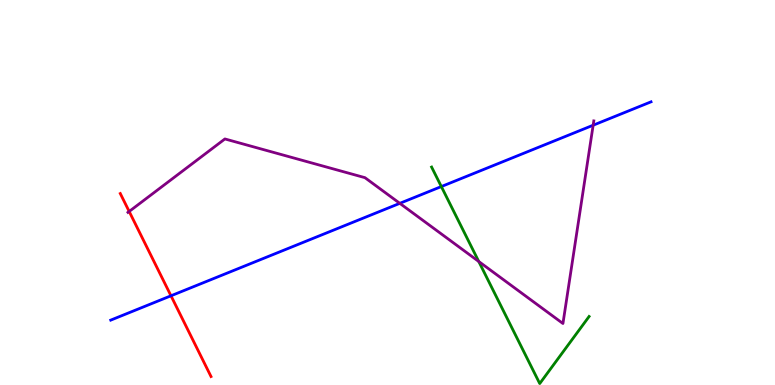[{'lines': ['blue', 'red'], 'intersections': [{'x': 2.21, 'y': 2.32}]}, {'lines': ['green', 'red'], 'intersections': []}, {'lines': ['purple', 'red'], 'intersections': [{'x': 1.67, 'y': 4.51}]}, {'lines': ['blue', 'green'], 'intersections': [{'x': 5.69, 'y': 5.15}]}, {'lines': ['blue', 'purple'], 'intersections': [{'x': 5.16, 'y': 4.72}, {'x': 7.65, 'y': 6.75}]}, {'lines': ['green', 'purple'], 'intersections': [{'x': 6.18, 'y': 3.21}]}]